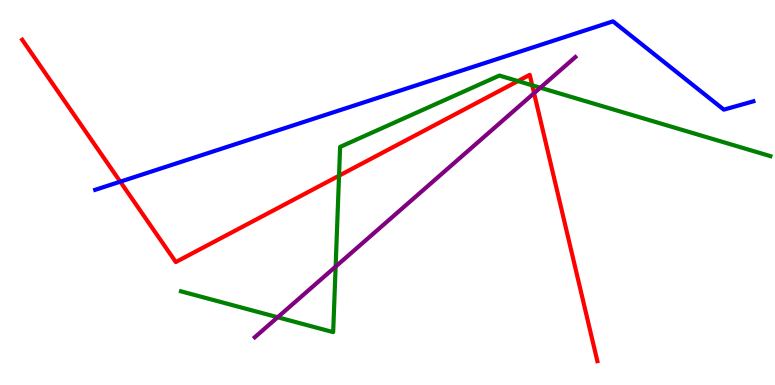[{'lines': ['blue', 'red'], 'intersections': [{'x': 1.55, 'y': 5.28}]}, {'lines': ['green', 'red'], 'intersections': [{'x': 4.37, 'y': 5.44}, {'x': 6.68, 'y': 7.89}, {'x': 6.87, 'y': 7.78}]}, {'lines': ['purple', 'red'], 'intersections': [{'x': 6.89, 'y': 7.58}]}, {'lines': ['blue', 'green'], 'intersections': []}, {'lines': ['blue', 'purple'], 'intersections': []}, {'lines': ['green', 'purple'], 'intersections': [{'x': 3.58, 'y': 1.76}, {'x': 4.33, 'y': 3.08}, {'x': 6.97, 'y': 7.72}]}]